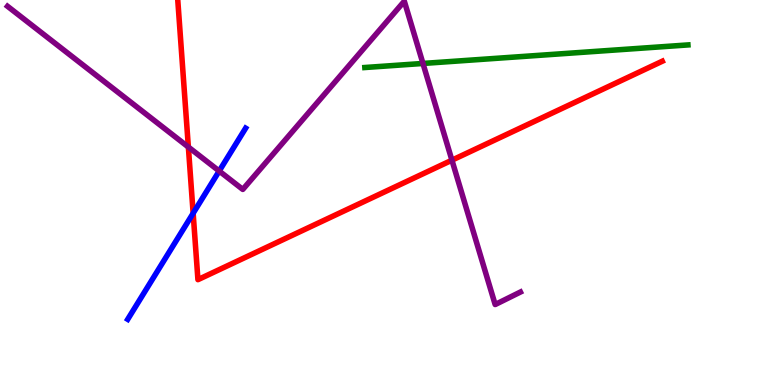[{'lines': ['blue', 'red'], 'intersections': [{'x': 2.49, 'y': 4.46}]}, {'lines': ['green', 'red'], 'intersections': []}, {'lines': ['purple', 'red'], 'intersections': [{'x': 2.43, 'y': 6.18}, {'x': 5.83, 'y': 5.84}]}, {'lines': ['blue', 'green'], 'intersections': []}, {'lines': ['blue', 'purple'], 'intersections': [{'x': 2.83, 'y': 5.56}]}, {'lines': ['green', 'purple'], 'intersections': [{'x': 5.46, 'y': 8.35}]}]